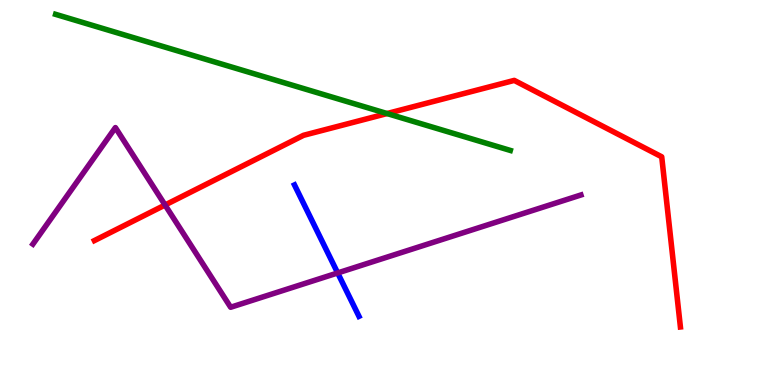[{'lines': ['blue', 'red'], 'intersections': []}, {'lines': ['green', 'red'], 'intersections': [{'x': 4.99, 'y': 7.05}]}, {'lines': ['purple', 'red'], 'intersections': [{'x': 2.13, 'y': 4.68}]}, {'lines': ['blue', 'green'], 'intersections': []}, {'lines': ['blue', 'purple'], 'intersections': [{'x': 4.36, 'y': 2.91}]}, {'lines': ['green', 'purple'], 'intersections': []}]